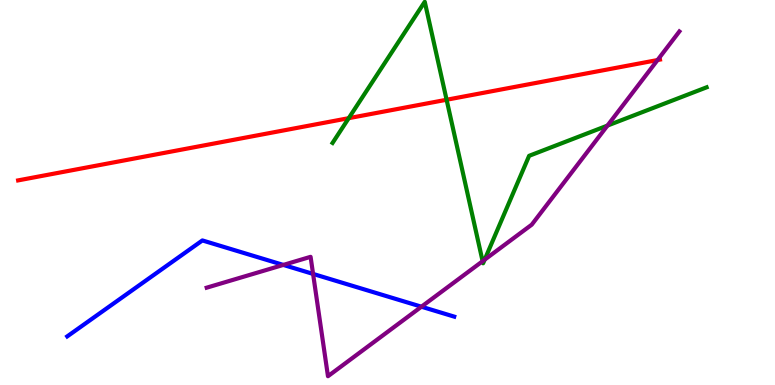[{'lines': ['blue', 'red'], 'intersections': []}, {'lines': ['green', 'red'], 'intersections': [{'x': 4.5, 'y': 6.93}, {'x': 5.76, 'y': 7.41}]}, {'lines': ['purple', 'red'], 'intersections': [{'x': 8.48, 'y': 8.44}]}, {'lines': ['blue', 'green'], 'intersections': []}, {'lines': ['blue', 'purple'], 'intersections': [{'x': 3.66, 'y': 3.12}, {'x': 4.04, 'y': 2.89}, {'x': 5.44, 'y': 2.03}]}, {'lines': ['green', 'purple'], 'intersections': [{'x': 6.23, 'y': 3.22}, {'x': 6.25, 'y': 3.25}, {'x': 7.84, 'y': 6.74}]}]